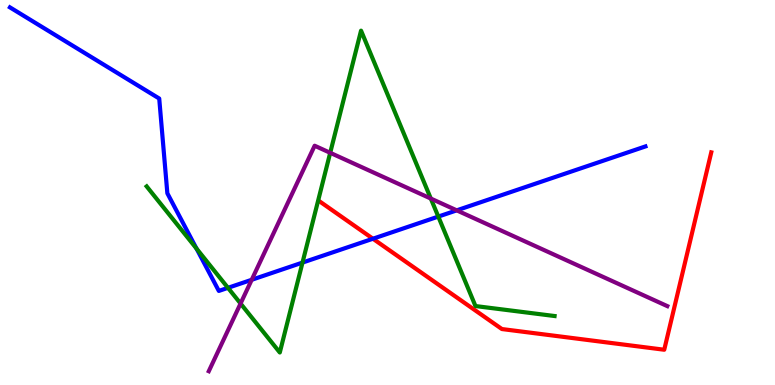[{'lines': ['blue', 'red'], 'intersections': [{'x': 4.81, 'y': 3.8}]}, {'lines': ['green', 'red'], 'intersections': []}, {'lines': ['purple', 'red'], 'intersections': []}, {'lines': ['blue', 'green'], 'intersections': [{'x': 2.54, 'y': 3.54}, {'x': 2.94, 'y': 2.52}, {'x': 3.9, 'y': 3.18}, {'x': 5.66, 'y': 4.37}]}, {'lines': ['blue', 'purple'], 'intersections': [{'x': 3.25, 'y': 2.73}, {'x': 5.89, 'y': 4.54}]}, {'lines': ['green', 'purple'], 'intersections': [{'x': 3.1, 'y': 2.12}, {'x': 4.26, 'y': 6.03}, {'x': 5.56, 'y': 4.84}]}]